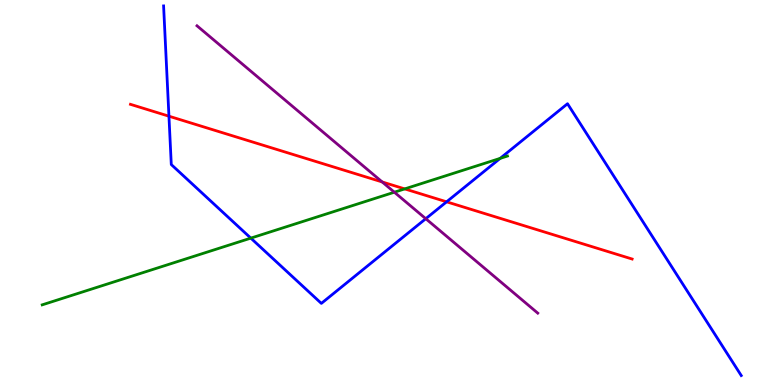[{'lines': ['blue', 'red'], 'intersections': [{'x': 2.18, 'y': 6.98}, {'x': 5.76, 'y': 4.76}]}, {'lines': ['green', 'red'], 'intersections': [{'x': 5.22, 'y': 5.09}]}, {'lines': ['purple', 'red'], 'intersections': [{'x': 4.93, 'y': 5.27}]}, {'lines': ['blue', 'green'], 'intersections': [{'x': 3.24, 'y': 3.81}, {'x': 6.45, 'y': 5.89}]}, {'lines': ['blue', 'purple'], 'intersections': [{'x': 5.49, 'y': 4.32}]}, {'lines': ['green', 'purple'], 'intersections': [{'x': 5.09, 'y': 5.01}]}]